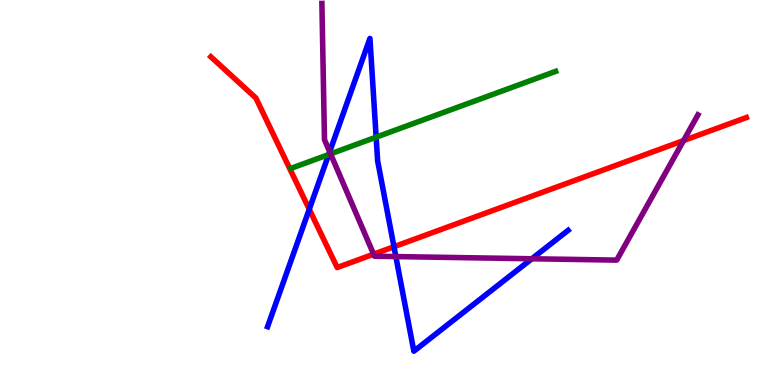[{'lines': ['blue', 'red'], 'intersections': [{'x': 3.99, 'y': 4.56}, {'x': 5.08, 'y': 3.59}]}, {'lines': ['green', 'red'], 'intersections': []}, {'lines': ['purple', 'red'], 'intersections': [{'x': 4.82, 'y': 3.4}, {'x': 8.82, 'y': 6.35}]}, {'lines': ['blue', 'green'], 'intersections': [{'x': 4.24, 'y': 5.99}, {'x': 4.85, 'y': 6.44}]}, {'lines': ['blue', 'purple'], 'intersections': [{'x': 4.25, 'y': 6.06}, {'x': 5.11, 'y': 3.34}, {'x': 6.86, 'y': 3.28}]}, {'lines': ['green', 'purple'], 'intersections': [{'x': 4.27, 'y': 6.0}]}]